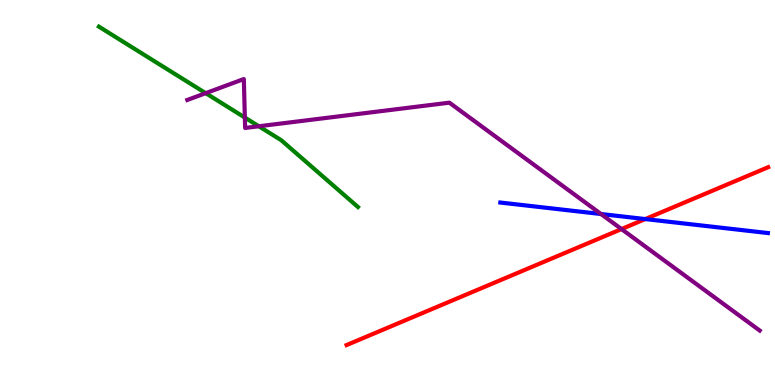[{'lines': ['blue', 'red'], 'intersections': [{'x': 8.33, 'y': 4.31}]}, {'lines': ['green', 'red'], 'intersections': []}, {'lines': ['purple', 'red'], 'intersections': [{'x': 8.02, 'y': 4.05}]}, {'lines': ['blue', 'green'], 'intersections': []}, {'lines': ['blue', 'purple'], 'intersections': [{'x': 7.75, 'y': 4.44}]}, {'lines': ['green', 'purple'], 'intersections': [{'x': 2.65, 'y': 7.58}, {'x': 3.16, 'y': 6.95}, {'x': 3.34, 'y': 6.72}]}]